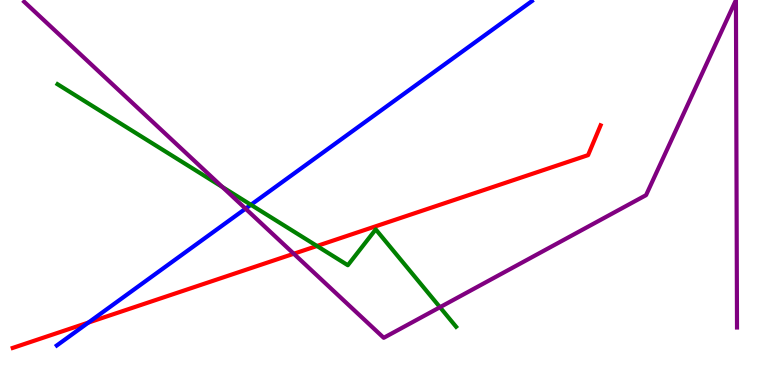[{'lines': ['blue', 'red'], 'intersections': [{'x': 1.14, 'y': 1.62}]}, {'lines': ['green', 'red'], 'intersections': [{'x': 4.09, 'y': 3.61}]}, {'lines': ['purple', 'red'], 'intersections': [{'x': 3.79, 'y': 3.41}]}, {'lines': ['blue', 'green'], 'intersections': [{'x': 3.24, 'y': 4.68}]}, {'lines': ['blue', 'purple'], 'intersections': [{'x': 3.17, 'y': 4.58}]}, {'lines': ['green', 'purple'], 'intersections': [{'x': 2.87, 'y': 5.14}, {'x': 5.68, 'y': 2.02}]}]